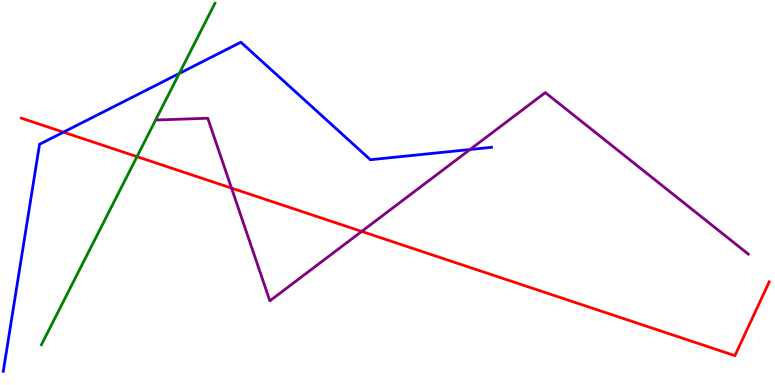[{'lines': ['blue', 'red'], 'intersections': [{'x': 0.818, 'y': 6.57}]}, {'lines': ['green', 'red'], 'intersections': [{'x': 1.77, 'y': 5.93}]}, {'lines': ['purple', 'red'], 'intersections': [{'x': 2.99, 'y': 5.11}, {'x': 4.67, 'y': 3.99}]}, {'lines': ['blue', 'green'], 'intersections': [{'x': 2.31, 'y': 8.09}]}, {'lines': ['blue', 'purple'], 'intersections': [{'x': 6.06, 'y': 6.12}]}, {'lines': ['green', 'purple'], 'intersections': []}]